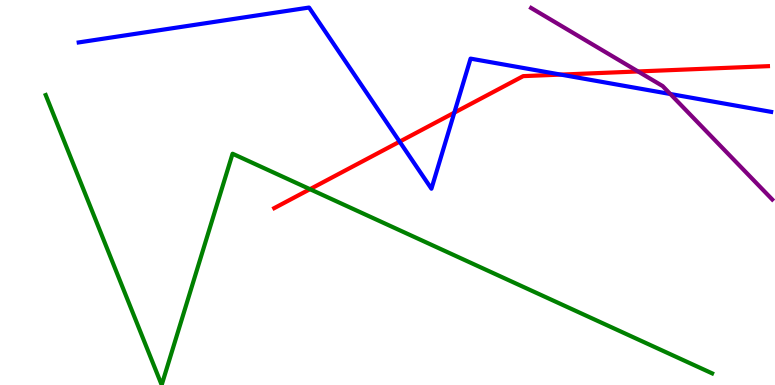[{'lines': ['blue', 'red'], 'intersections': [{'x': 5.16, 'y': 6.32}, {'x': 5.86, 'y': 7.07}, {'x': 7.24, 'y': 8.06}]}, {'lines': ['green', 'red'], 'intersections': [{'x': 4.0, 'y': 5.09}]}, {'lines': ['purple', 'red'], 'intersections': [{'x': 8.23, 'y': 8.14}]}, {'lines': ['blue', 'green'], 'intersections': []}, {'lines': ['blue', 'purple'], 'intersections': [{'x': 8.65, 'y': 7.56}]}, {'lines': ['green', 'purple'], 'intersections': []}]